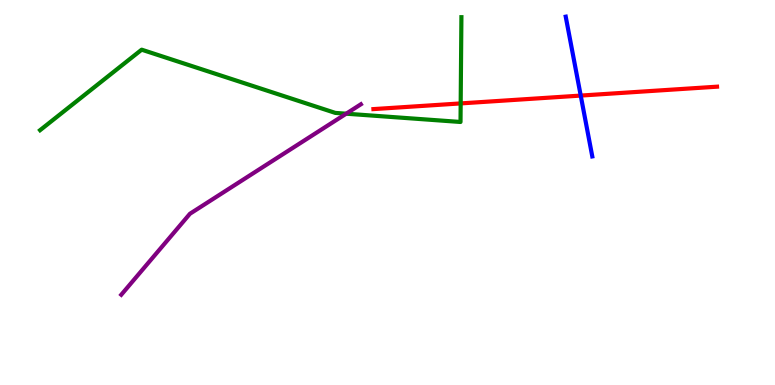[{'lines': ['blue', 'red'], 'intersections': [{'x': 7.49, 'y': 7.52}]}, {'lines': ['green', 'red'], 'intersections': [{'x': 5.94, 'y': 7.31}]}, {'lines': ['purple', 'red'], 'intersections': []}, {'lines': ['blue', 'green'], 'intersections': []}, {'lines': ['blue', 'purple'], 'intersections': []}, {'lines': ['green', 'purple'], 'intersections': [{'x': 4.47, 'y': 7.05}]}]